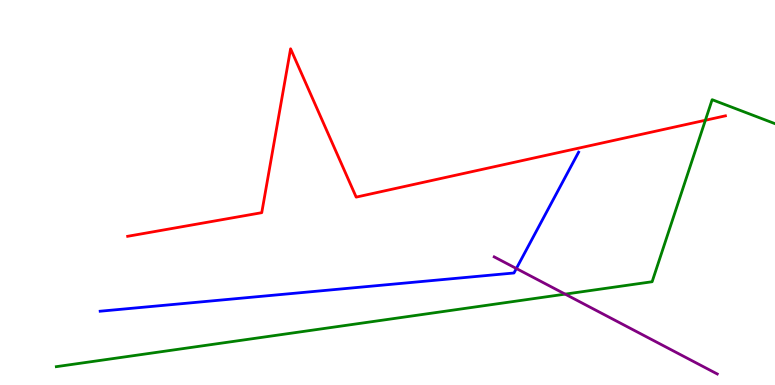[{'lines': ['blue', 'red'], 'intersections': []}, {'lines': ['green', 'red'], 'intersections': [{'x': 9.1, 'y': 6.88}]}, {'lines': ['purple', 'red'], 'intersections': []}, {'lines': ['blue', 'green'], 'intersections': []}, {'lines': ['blue', 'purple'], 'intersections': [{'x': 6.66, 'y': 3.03}]}, {'lines': ['green', 'purple'], 'intersections': [{'x': 7.29, 'y': 2.36}]}]